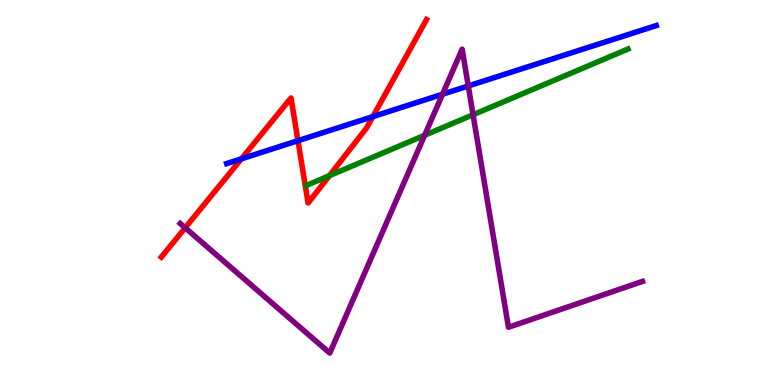[{'lines': ['blue', 'red'], 'intersections': [{'x': 3.11, 'y': 5.87}, {'x': 3.84, 'y': 6.35}, {'x': 4.81, 'y': 6.97}]}, {'lines': ['green', 'red'], 'intersections': [{'x': 4.25, 'y': 5.44}]}, {'lines': ['purple', 'red'], 'intersections': [{'x': 2.39, 'y': 4.08}]}, {'lines': ['blue', 'green'], 'intersections': []}, {'lines': ['blue', 'purple'], 'intersections': [{'x': 5.71, 'y': 7.55}, {'x': 6.04, 'y': 7.77}]}, {'lines': ['green', 'purple'], 'intersections': [{'x': 5.48, 'y': 6.49}, {'x': 6.1, 'y': 7.02}]}]